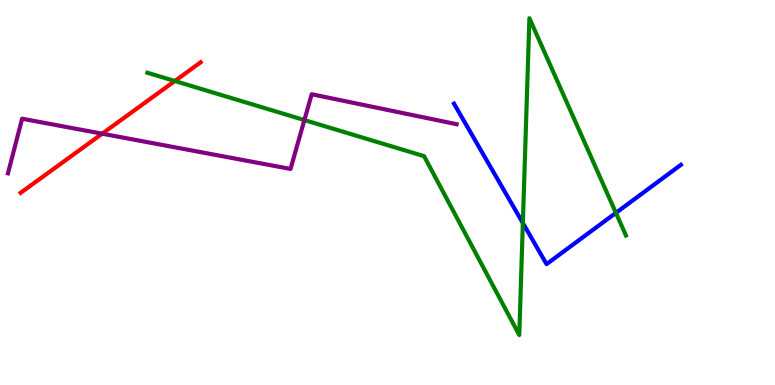[{'lines': ['blue', 'red'], 'intersections': []}, {'lines': ['green', 'red'], 'intersections': [{'x': 2.26, 'y': 7.9}]}, {'lines': ['purple', 'red'], 'intersections': [{'x': 1.32, 'y': 6.53}]}, {'lines': ['blue', 'green'], 'intersections': [{'x': 6.75, 'y': 4.21}, {'x': 7.95, 'y': 4.47}]}, {'lines': ['blue', 'purple'], 'intersections': []}, {'lines': ['green', 'purple'], 'intersections': [{'x': 3.93, 'y': 6.88}]}]